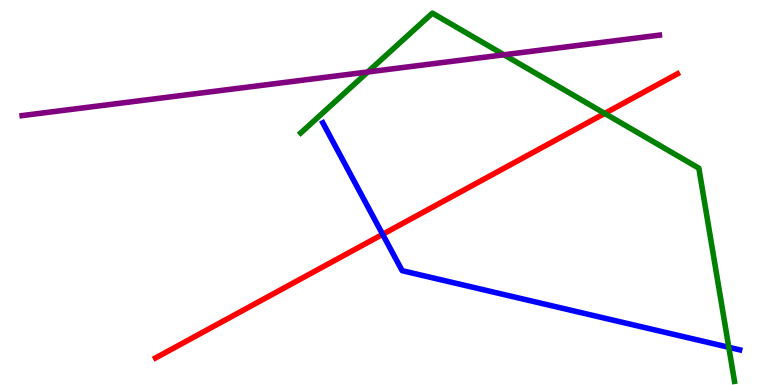[{'lines': ['blue', 'red'], 'intersections': [{'x': 4.94, 'y': 3.91}]}, {'lines': ['green', 'red'], 'intersections': [{'x': 7.8, 'y': 7.05}]}, {'lines': ['purple', 'red'], 'intersections': []}, {'lines': ['blue', 'green'], 'intersections': [{'x': 9.4, 'y': 0.98}]}, {'lines': ['blue', 'purple'], 'intersections': []}, {'lines': ['green', 'purple'], 'intersections': [{'x': 4.75, 'y': 8.13}, {'x': 6.5, 'y': 8.58}]}]